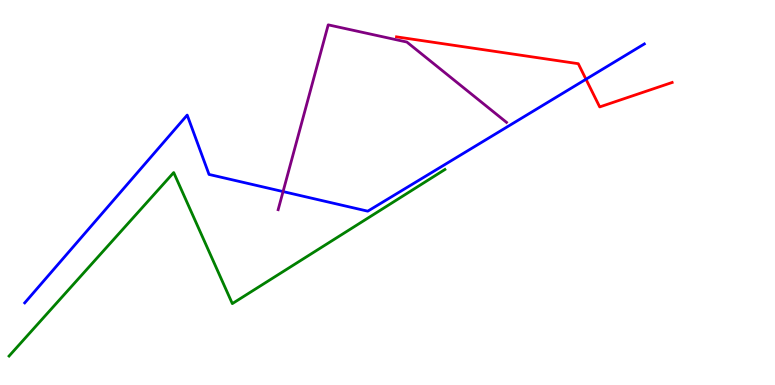[{'lines': ['blue', 'red'], 'intersections': [{'x': 7.56, 'y': 7.94}]}, {'lines': ['green', 'red'], 'intersections': []}, {'lines': ['purple', 'red'], 'intersections': []}, {'lines': ['blue', 'green'], 'intersections': []}, {'lines': ['blue', 'purple'], 'intersections': [{'x': 3.65, 'y': 5.02}]}, {'lines': ['green', 'purple'], 'intersections': []}]